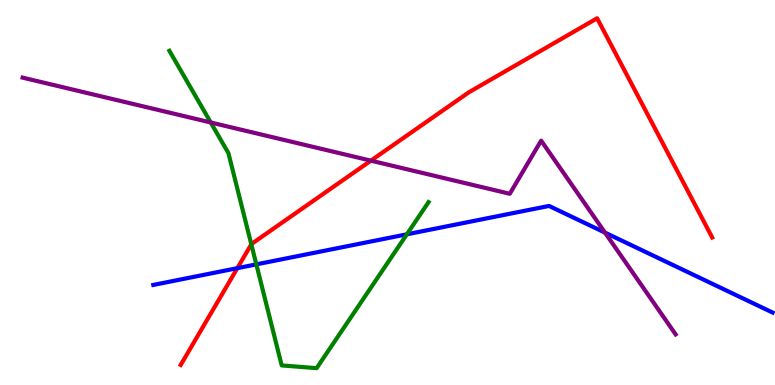[{'lines': ['blue', 'red'], 'intersections': [{'x': 3.06, 'y': 3.03}]}, {'lines': ['green', 'red'], 'intersections': [{'x': 3.24, 'y': 3.65}]}, {'lines': ['purple', 'red'], 'intersections': [{'x': 4.79, 'y': 5.83}]}, {'lines': ['blue', 'green'], 'intersections': [{'x': 3.31, 'y': 3.13}, {'x': 5.25, 'y': 3.91}]}, {'lines': ['blue', 'purple'], 'intersections': [{'x': 7.81, 'y': 3.96}]}, {'lines': ['green', 'purple'], 'intersections': [{'x': 2.72, 'y': 6.82}]}]